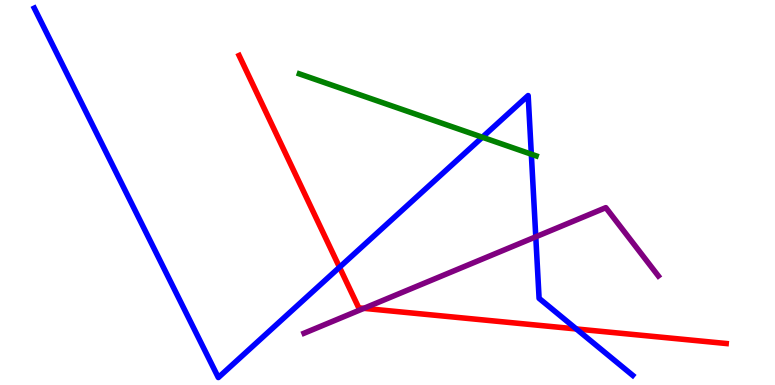[{'lines': ['blue', 'red'], 'intersections': [{'x': 4.38, 'y': 3.06}, {'x': 7.44, 'y': 1.46}]}, {'lines': ['green', 'red'], 'intersections': []}, {'lines': ['purple', 'red'], 'intersections': [{'x': 4.69, 'y': 1.99}]}, {'lines': ['blue', 'green'], 'intersections': [{'x': 6.22, 'y': 6.44}, {'x': 6.86, 'y': 6.0}]}, {'lines': ['blue', 'purple'], 'intersections': [{'x': 6.91, 'y': 3.85}]}, {'lines': ['green', 'purple'], 'intersections': []}]